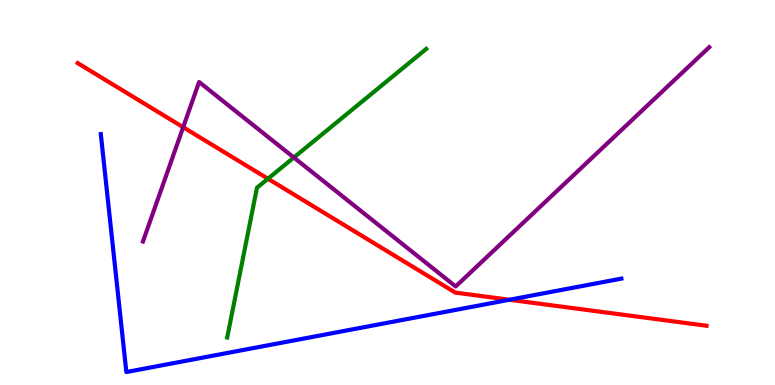[{'lines': ['blue', 'red'], 'intersections': [{'x': 6.57, 'y': 2.21}]}, {'lines': ['green', 'red'], 'intersections': [{'x': 3.46, 'y': 5.36}]}, {'lines': ['purple', 'red'], 'intersections': [{'x': 2.36, 'y': 6.7}]}, {'lines': ['blue', 'green'], 'intersections': []}, {'lines': ['blue', 'purple'], 'intersections': []}, {'lines': ['green', 'purple'], 'intersections': [{'x': 3.79, 'y': 5.91}]}]